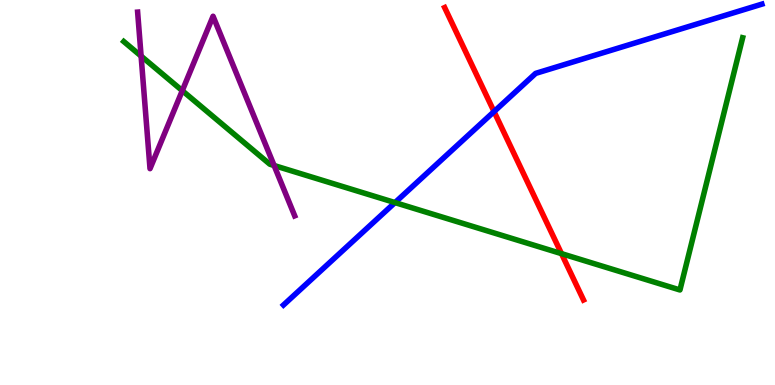[{'lines': ['blue', 'red'], 'intersections': [{'x': 6.37, 'y': 7.1}]}, {'lines': ['green', 'red'], 'intersections': [{'x': 7.25, 'y': 3.41}]}, {'lines': ['purple', 'red'], 'intersections': []}, {'lines': ['blue', 'green'], 'intersections': [{'x': 5.1, 'y': 4.74}]}, {'lines': ['blue', 'purple'], 'intersections': []}, {'lines': ['green', 'purple'], 'intersections': [{'x': 1.82, 'y': 8.54}, {'x': 2.35, 'y': 7.64}, {'x': 3.54, 'y': 5.7}]}]